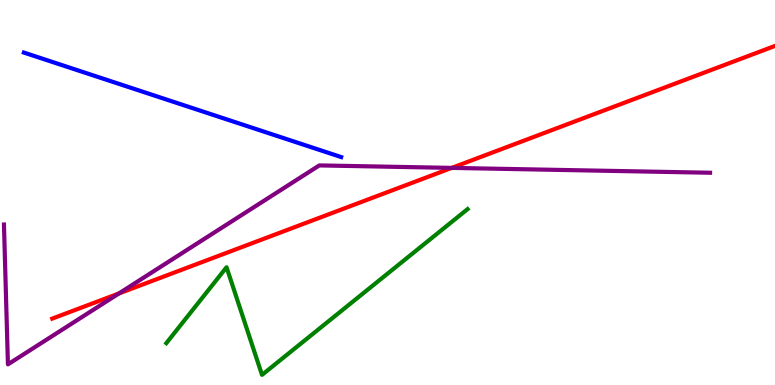[{'lines': ['blue', 'red'], 'intersections': []}, {'lines': ['green', 'red'], 'intersections': []}, {'lines': ['purple', 'red'], 'intersections': [{'x': 1.53, 'y': 2.38}, {'x': 5.83, 'y': 5.64}]}, {'lines': ['blue', 'green'], 'intersections': []}, {'lines': ['blue', 'purple'], 'intersections': []}, {'lines': ['green', 'purple'], 'intersections': []}]